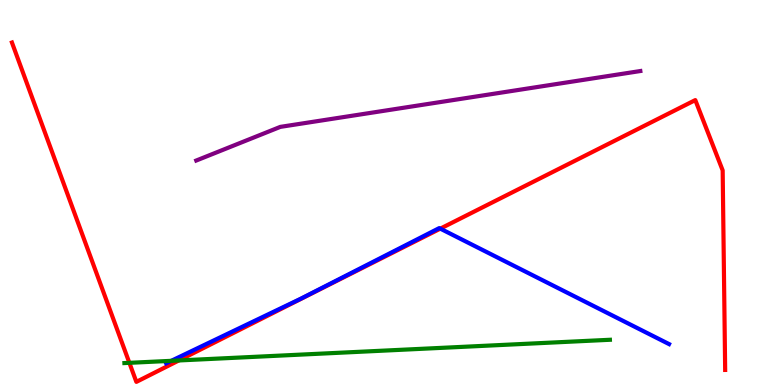[{'lines': ['blue', 'red'], 'intersections': [{'x': 5.68, 'y': 4.06}]}, {'lines': ['green', 'red'], 'intersections': [{'x': 1.67, 'y': 0.576}, {'x': 2.31, 'y': 0.637}]}, {'lines': ['purple', 'red'], 'intersections': []}, {'lines': ['blue', 'green'], 'intersections': [{'x': 2.21, 'y': 0.628}]}, {'lines': ['blue', 'purple'], 'intersections': []}, {'lines': ['green', 'purple'], 'intersections': []}]